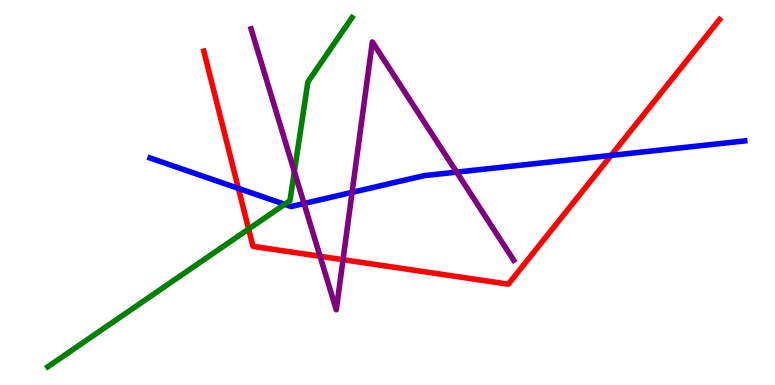[{'lines': ['blue', 'red'], 'intersections': [{'x': 3.08, 'y': 5.11}, {'x': 7.89, 'y': 5.96}]}, {'lines': ['green', 'red'], 'intersections': [{'x': 3.21, 'y': 4.05}]}, {'lines': ['purple', 'red'], 'intersections': [{'x': 4.13, 'y': 3.34}, {'x': 4.43, 'y': 3.25}]}, {'lines': ['blue', 'green'], 'intersections': [{'x': 3.67, 'y': 4.69}]}, {'lines': ['blue', 'purple'], 'intersections': [{'x': 3.92, 'y': 4.71}, {'x': 4.54, 'y': 5.0}, {'x': 5.89, 'y': 5.53}]}, {'lines': ['green', 'purple'], 'intersections': [{'x': 3.8, 'y': 5.54}]}]